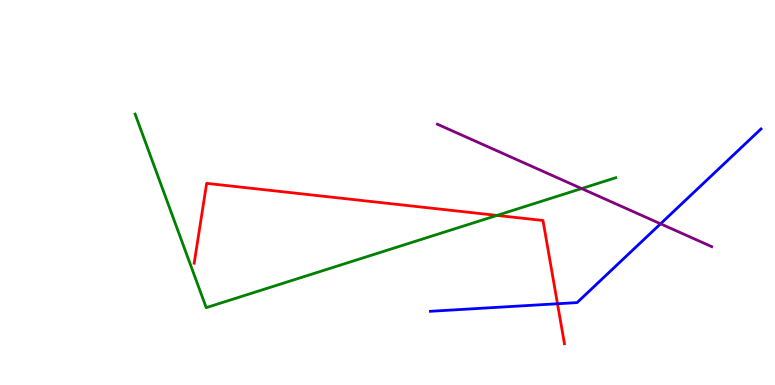[{'lines': ['blue', 'red'], 'intersections': [{'x': 7.19, 'y': 2.11}]}, {'lines': ['green', 'red'], 'intersections': [{'x': 6.41, 'y': 4.4}]}, {'lines': ['purple', 'red'], 'intersections': []}, {'lines': ['blue', 'green'], 'intersections': []}, {'lines': ['blue', 'purple'], 'intersections': [{'x': 8.52, 'y': 4.19}]}, {'lines': ['green', 'purple'], 'intersections': [{'x': 7.5, 'y': 5.1}]}]